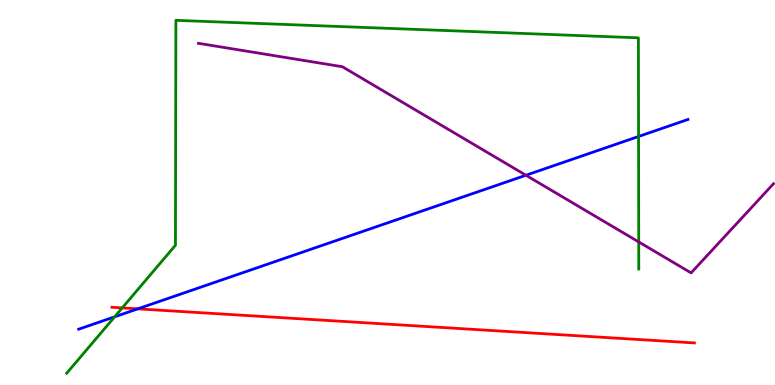[{'lines': ['blue', 'red'], 'intersections': [{'x': 1.78, 'y': 1.98}]}, {'lines': ['green', 'red'], 'intersections': [{'x': 1.58, 'y': 2.0}]}, {'lines': ['purple', 'red'], 'intersections': []}, {'lines': ['blue', 'green'], 'intersections': [{'x': 1.48, 'y': 1.77}, {'x': 8.24, 'y': 6.45}]}, {'lines': ['blue', 'purple'], 'intersections': [{'x': 6.79, 'y': 5.45}]}, {'lines': ['green', 'purple'], 'intersections': [{'x': 8.24, 'y': 3.72}]}]